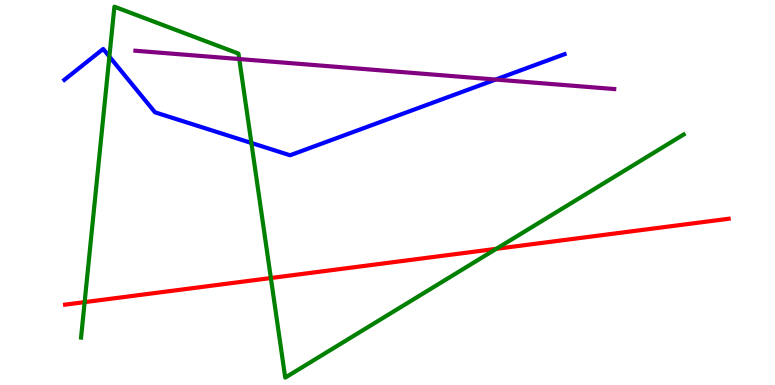[{'lines': ['blue', 'red'], 'intersections': []}, {'lines': ['green', 'red'], 'intersections': [{'x': 1.09, 'y': 2.15}, {'x': 3.49, 'y': 2.78}, {'x': 6.4, 'y': 3.54}]}, {'lines': ['purple', 'red'], 'intersections': []}, {'lines': ['blue', 'green'], 'intersections': [{'x': 1.41, 'y': 8.53}, {'x': 3.24, 'y': 6.29}]}, {'lines': ['blue', 'purple'], 'intersections': [{'x': 6.4, 'y': 7.93}]}, {'lines': ['green', 'purple'], 'intersections': [{'x': 3.09, 'y': 8.47}]}]